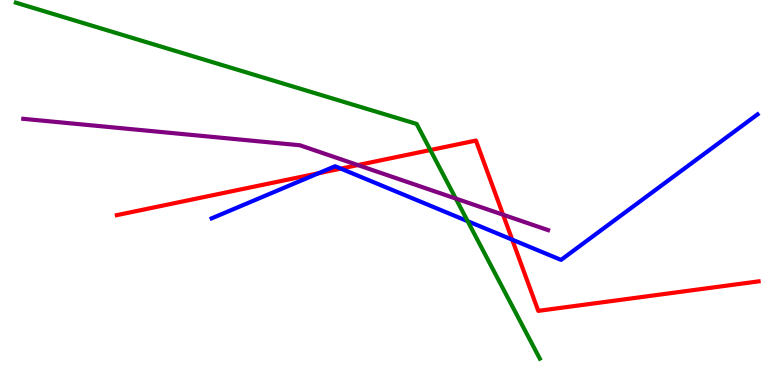[{'lines': ['blue', 'red'], 'intersections': [{'x': 4.11, 'y': 5.5}, {'x': 4.4, 'y': 5.62}, {'x': 6.61, 'y': 3.78}]}, {'lines': ['green', 'red'], 'intersections': [{'x': 5.55, 'y': 6.1}]}, {'lines': ['purple', 'red'], 'intersections': [{'x': 4.62, 'y': 5.71}, {'x': 6.49, 'y': 4.42}]}, {'lines': ['blue', 'green'], 'intersections': [{'x': 6.03, 'y': 4.25}]}, {'lines': ['blue', 'purple'], 'intersections': []}, {'lines': ['green', 'purple'], 'intersections': [{'x': 5.88, 'y': 4.84}]}]